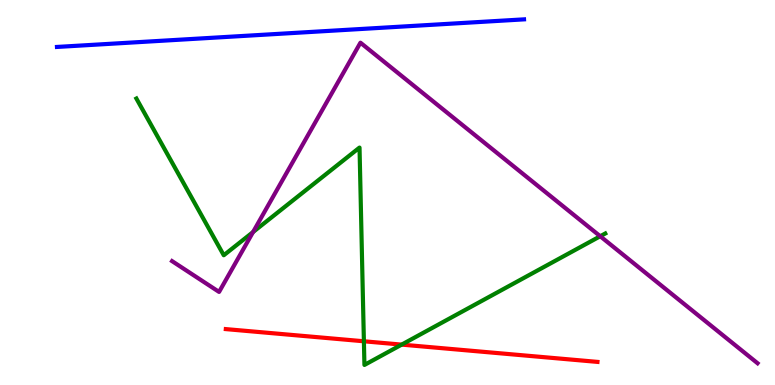[{'lines': ['blue', 'red'], 'intersections': []}, {'lines': ['green', 'red'], 'intersections': [{'x': 4.7, 'y': 1.14}, {'x': 5.18, 'y': 1.05}]}, {'lines': ['purple', 'red'], 'intersections': []}, {'lines': ['blue', 'green'], 'intersections': []}, {'lines': ['blue', 'purple'], 'intersections': []}, {'lines': ['green', 'purple'], 'intersections': [{'x': 3.27, 'y': 3.97}, {'x': 7.74, 'y': 3.86}]}]